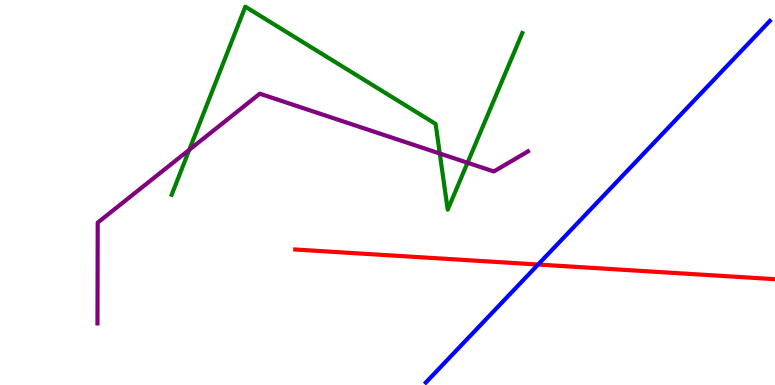[{'lines': ['blue', 'red'], 'intersections': [{'x': 6.94, 'y': 3.13}]}, {'lines': ['green', 'red'], 'intersections': []}, {'lines': ['purple', 'red'], 'intersections': []}, {'lines': ['blue', 'green'], 'intersections': []}, {'lines': ['blue', 'purple'], 'intersections': []}, {'lines': ['green', 'purple'], 'intersections': [{'x': 2.44, 'y': 6.11}, {'x': 5.67, 'y': 6.01}, {'x': 6.03, 'y': 5.77}]}]